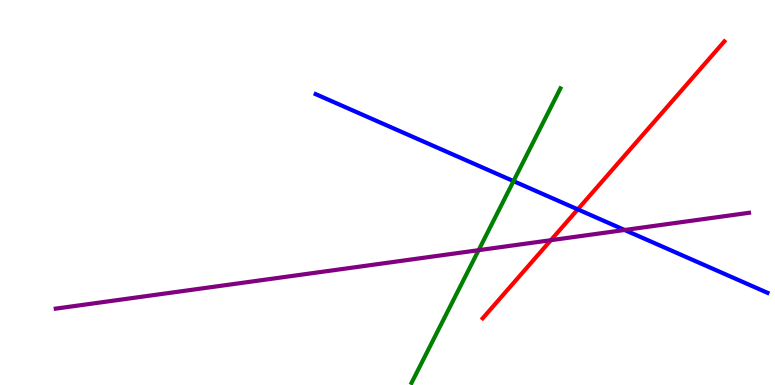[{'lines': ['blue', 'red'], 'intersections': [{'x': 7.46, 'y': 4.56}]}, {'lines': ['green', 'red'], 'intersections': []}, {'lines': ['purple', 'red'], 'intersections': [{'x': 7.11, 'y': 3.76}]}, {'lines': ['blue', 'green'], 'intersections': [{'x': 6.63, 'y': 5.3}]}, {'lines': ['blue', 'purple'], 'intersections': [{'x': 8.06, 'y': 4.03}]}, {'lines': ['green', 'purple'], 'intersections': [{'x': 6.18, 'y': 3.5}]}]